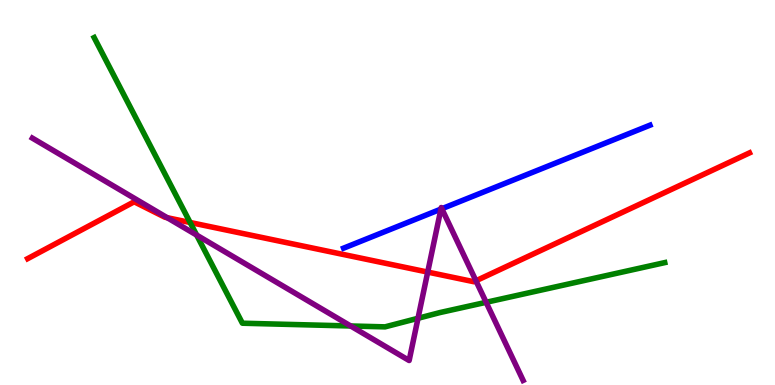[{'lines': ['blue', 'red'], 'intersections': []}, {'lines': ['green', 'red'], 'intersections': [{'x': 2.45, 'y': 4.22}]}, {'lines': ['purple', 'red'], 'intersections': [{'x': 2.16, 'y': 4.35}, {'x': 5.52, 'y': 2.93}, {'x': 6.14, 'y': 2.71}]}, {'lines': ['blue', 'green'], 'intersections': []}, {'lines': ['blue', 'purple'], 'intersections': [{'x': 5.69, 'y': 4.57}, {'x': 5.7, 'y': 4.58}]}, {'lines': ['green', 'purple'], 'intersections': [{'x': 2.54, 'y': 3.89}, {'x': 4.52, 'y': 1.53}, {'x': 5.39, 'y': 1.73}, {'x': 6.27, 'y': 2.15}]}]